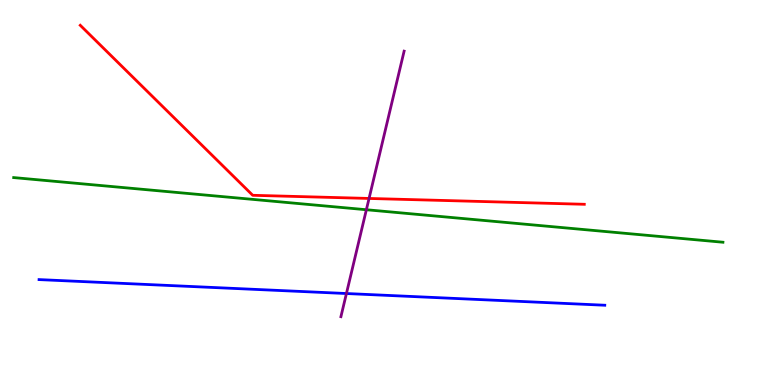[{'lines': ['blue', 'red'], 'intersections': []}, {'lines': ['green', 'red'], 'intersections': []}, {'lines': ['purple', 'red'], 'intersections': [{'x': 4.76, 'y': 4.85}]}, {'lines': ['blue', 'green'], 'intersections': []}, {'lines': ['blue', 'purple'], 'intersections': [{'x': 4.47, 'y': 2.38}]}, {'lines': ['green', 'purple'], 'intersections': [{'x': 4.73, 'y': 4.55}]}]